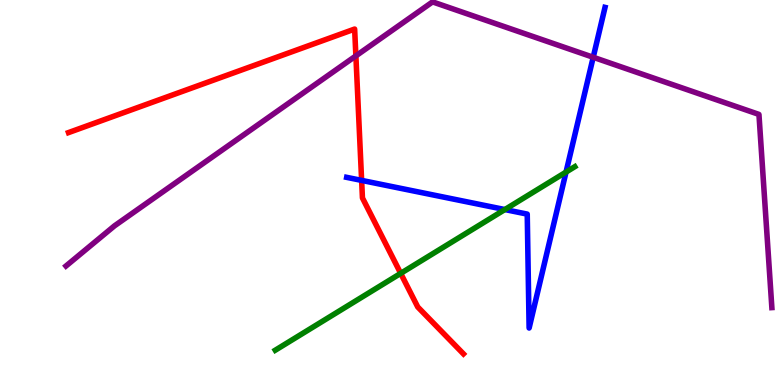[{'lines': ['blue', 'red'], 'intersections': [{'x': 4.67, 'y': 5.31}]}, {'lines': ['green', 'red'], 'intersections': [{'x': 5.17, 'y': 2.9}]}, {'lines': ['purple', 'red'], 'intersections': [{'x': 4.59, 'y': 8.55}]}, {'lines': ['blue', 'green'], 'intersections': [{'x': 6.51, 'y': 4.56}, {'x': 7.3, 'y': 5.53}]}, {'lines': ['blue', 'purple'], 'intersections': [{'x': 7.65, 'y': 8.51}]}, {'lines': ['green', 'purple'], 'intersections': []}]